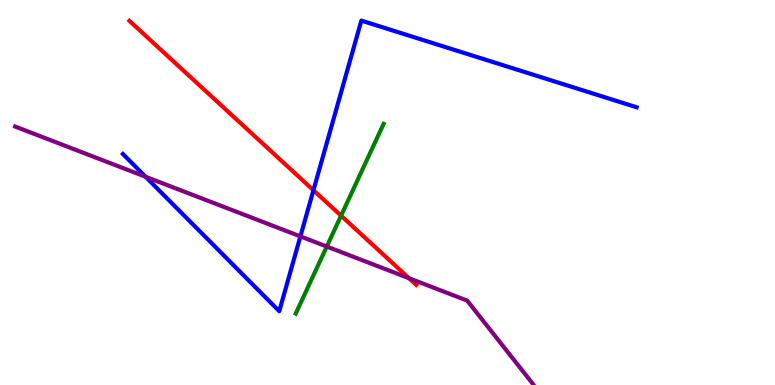[{'lines': ['blue', 'red'], 'intersections': [{'x': 4.04, 'y': 5.06}]}, {'lines': ['green', 'red'], 'intersections': [{'x': 4.4, 'y': 4.4}]}, {'lines': ['purple', 'red'], 'intersections': [{'x': 5.28, 'y': 2.77}]}, {'lines': ['blue', 'green'], 'intersections': []}, {'lines': ['blue', 'purple'], 'intersections': [{'x': 1.88, 'y': 5.41}, {'x': 3.88, 'y': 3.86}]}, {'lines': ['green', 'purple'], 'intersections': [{'x': 4.22, 'y': 3.6}]}]